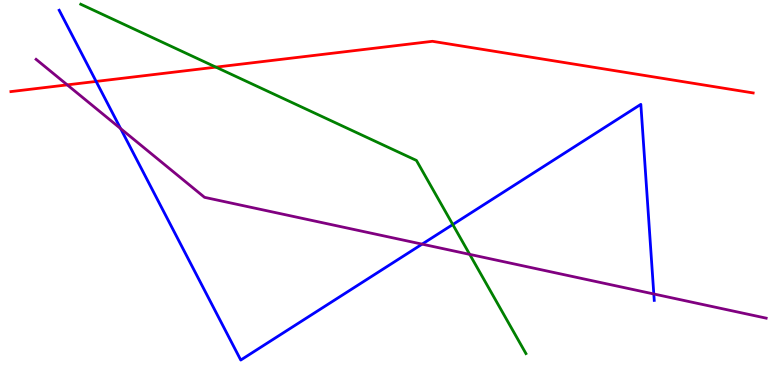[{'lines': ['blue', 'red'], 'intersections': [{'x': 1.24, 'y': 7.88}]}, {'lines': ['green', 'red'], 'intersections': [{'x': 2.79, 'y': 8.26}]}, {'lines': ['purple', 'red'], 'intersections': [{'x': 0.868, 'y': 7.8}]}, {'lines': ['blue', 'green'], 'intersections': [{'x': 5.84, 'y': 4.17}]}, {'lines': ['blue', 'purple'], 'intersections': [{'x': 1.56, 'y': 6.66}, {'x': 5.45, 'y': 3.66}, {'x': 8.44, 'y': 2.36}]}, {'lines': ['green', 'purple'], 'intersections': [{'x': 6.06, 'y': 3.39}]}]